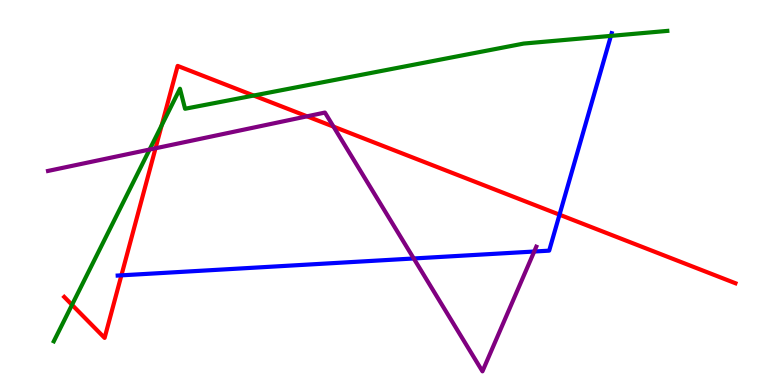[{'lines': ['blue', 'red'], 'intersections': [{'x': 1.57, 'y': 2.85}, {'x': 7.22, 'y': 4.42}]}, {'lines': ['green', 'red'], 'intersections': [{'x': 0.929, 'y': 2.08}, {'x': 2.09, 'y': 6.75}, {'x': 3.27, 'y': 7.52}]}, {'lines': ['purple', 'red'], 'intersections': [{'x': 2.01, 'y': 6.15}, {'x': 3.96, 'y': 6.98}, {'x': 4.3, 'y': 6.71}]}, {'lines': ['blue', 'green'], 'intersections': [{'x': 7.88, 'y': 9.07}]}, {'lines': ['blue', 'purple'], 'intersections': [{'x': 5.34, 'y': 3.29}, {'x': 6.89, 'y': 3.47}]}, {'lines': ['green', 'purple'], 'intersections': [{'x': 1.93, 'y': 6.12}]}]